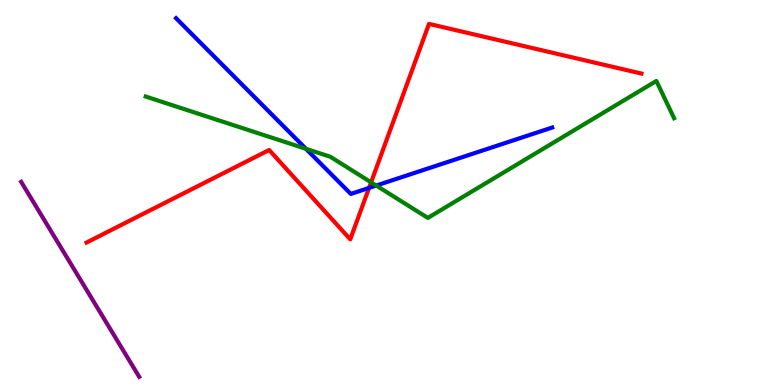[{'lines': ['blue', 'red'], 'intersections': [{'x': 4.76, 'y': 5.12}]}, {'lines': ['green', 'red'], 'intersections': [{'x': 4.79, 'y': 5.26}]}, {'lines': ['purple', 'red'], 'intersections': []}, {'lines': ['blue', 'green'], 'intersections': [{'x': 3.95, 'y': 6.13}, {'x': 4.85, 'y': 5.18}]}, {'lines': ['blue', 'purple'], 'intersections': []}, {'lines': ['green', 'purple'], 'intersections': []}]